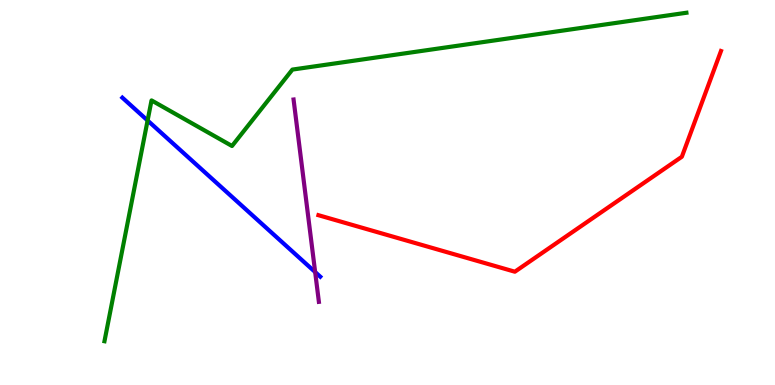[{'lines': ['blue', 'red'], 'intersections': []}, {'lines': ['green', 'red'], 'intersections': []}, {'lines': ['purple', 'red'], 'intersections': []}, {'lines': ['blue', 'green'], 'intersections': [{'x': 1.9, 'y': 6.87}]}, {'lines': ['blue', 'purple'], 'intersections': [{'x': 4.07, 'y': 2.93}]}, {'lines': ['green', 'purple'], 'intersections': []}]